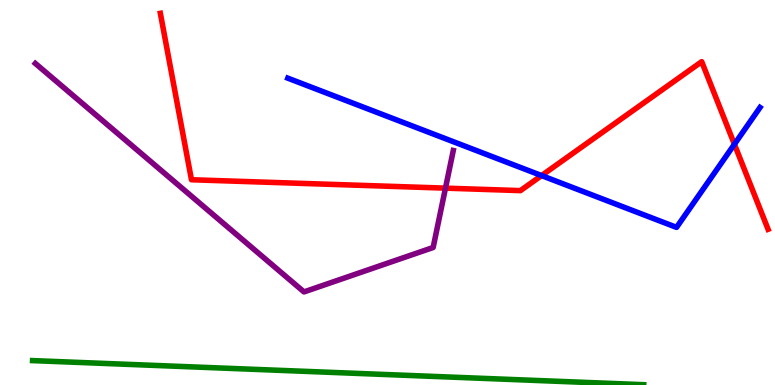[{'lines': ['blue', 'red'], 'intersections': [{'x': 6.99, 'y': 5.44}, {'x': 9.48, 'y': 6.25}]}, {'lines': ['green', 'red'], 'intersections': []}, {'lines': ['purple', 'red'], 'intersections': [{'x': 5.75, 'y': 5.11}]}, {'lines': ['blue', 'green'], 'intersections': []}, {'lines': ['blue', 'purple'], 'intersections': []}, {'lines': ['green', 'purple'], 'intersections': []}]